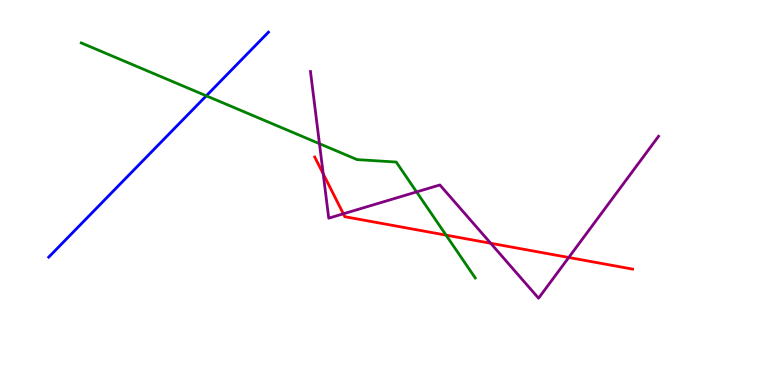[{'lines': ['blue', 'red'], 'intersections': []}, {'lines': ['green', 'red'], 'intersections': [{'x': 5.76, 'y': 3.89}]}, {'lines': ['purple', 'red'], 'intersections': [{'x': 4.17, 'y': 5.48}, {'x': 4.43, 'y': 4.45}, {'x': 6.33, 'y': 3.68}, {'x': 7.34, 'y': 3.31}]}, {'lines': ['blue', 'green'], 'intersections': [{'x': 2.66, 'y': 7.51}]}, {'lines': ['blue', 'purple'], 'intersections': []}, {'lines': ['green', 'purple'], 'intersections': [{'x': 4.12, 'y': 6.27}, {'x': 5.38, 'y': 5.02}]}]